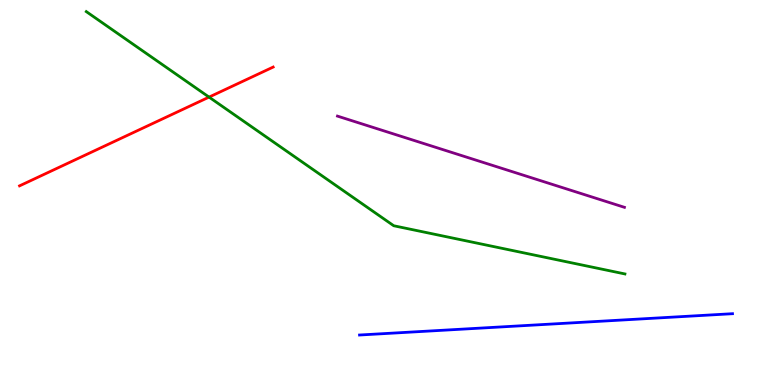[{'lines': ['blue', 'red'], 'intersections': []}, {'lines': ['green', 'red'], 'intersections': [{'x': 2.7, 'y': 7.48}]}, {'lines': ['purple', 'red'], 'intersections': []}, {'lines': ['blue', 'green'], 'intersections': []}, {'lines': ['blue', 'purple'], 'intersections': []}, {'lines': ['green', 'purple'], 'intersections': []}]